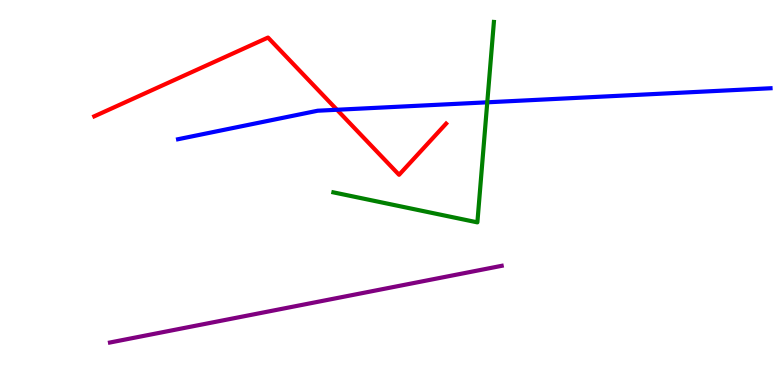[{'lines': ['blue', 'red'], 'intersections': [{'x': 4.35, 'y': 7.15}]}, {'lines': ['green', 'red'], 'intersections': []}, {'lines': ['purple', 'red'], 'intersections': []}, {'lines': ['blue', 'green'], 'intersections': [{'x': 6.29, 'y': 7.34}]}, {'lines': ['blue', 'purple'], 'intersections': []}, {'lines': ['green', 'purple'], 'intersections': []}]